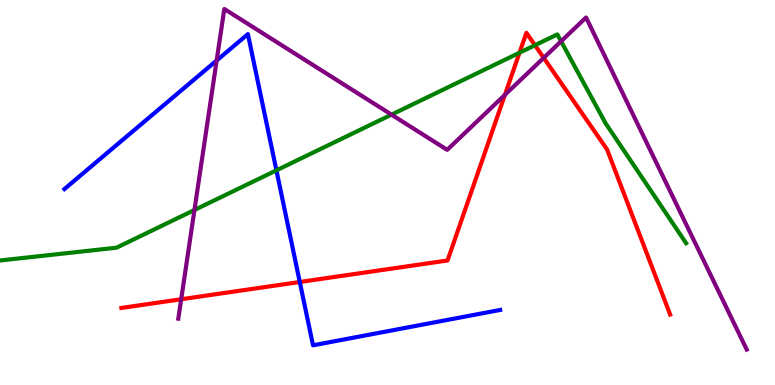[{'lines': ['blue', 'red'], 'intersections': [{'x': 3.87, 'y': 2.68}]}, {'lines': ['green', 'red'], 'intersections': [{'x': 6.7, 'y': 8.63}, {'x': 6.9, 'y': 8.82}]}, {'lines': ['purple', 'red'], 'intersections': [{'x': 2.34, 'y': 2.23}, {'x': 6.51, 'y': 7.54}, {'x': 7.02, 'y': 8.5}]}, {'lines': ['blue', 'green'], 'intersections': [{'x': 3.57, 'y': 5.58}]}, {'lines': ['blue', 'purple'], 'intersections': [{'x': 2.8, 'y': 8.43}]}, {'lines': ['green', 'purple'], 'intersections': [{'x': 2.51, 'y': 4.55}, {'x': 5.05, 'y': 7.02}, {'x': 7.24, 'y': 8.93}]}]